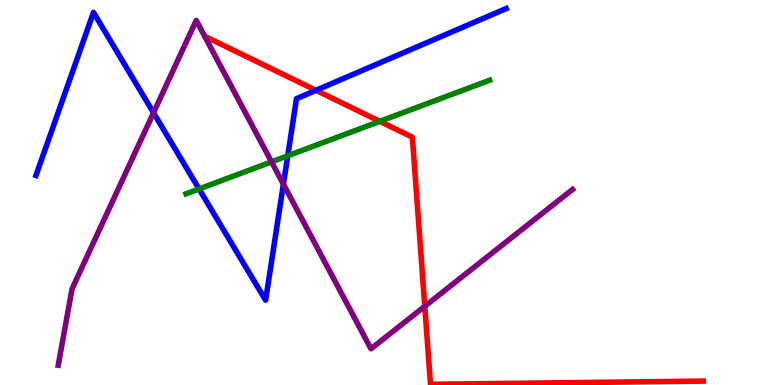[{'lines': ['blue', 'red'], 'intersections': [{'x': 4.08, 'y': 7.65}]}, {'lines': ['green', 'red'], 'intersections': [{'x': 4.9, 'y': 6.85}]}, {'lines': ['purple', 'red'], 'intersections': [{'x': 5.48, 'y': 2.04}]}, {'lines': ['blue', 'green'], 'intersections': [{'x': 2.57, 'y': 5.09}, {'x': 3.71, 'y': 5.95}]}, {'lines': ['blue', 'purple'], 'intersections': [{'x': 1.98, 'y': 7.07}, {'x': 3.66, 'y': 5.22}]}, {'lines': ['green', 'purple'], 'intersections': [{'x': 3.5, 'y': 5.8}]}]